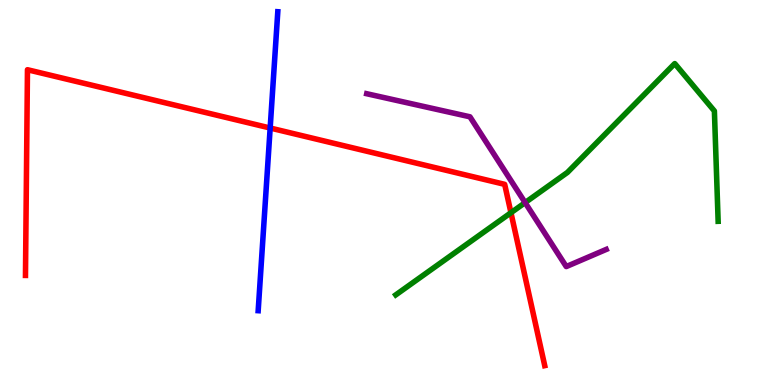[{'lines': ['blue', 'red'], 'intersections': [{'x': 3.49, 'y': 6.67}]}, {'lines': ['green', 'red'], 'intersections': [{'x': 6.59, 'y': 4.47}]}, {'lines': ['purple', 'red'], 'intersections': []}, {'lines': ['blue', 'green'], 'intersections': []}, {'lines': ['blue', 'purple'], 'intersections': []}, {'lines': ['green', 'purple'], 'intersections': [{'x': 6.78, 'y': 4.74}]}]